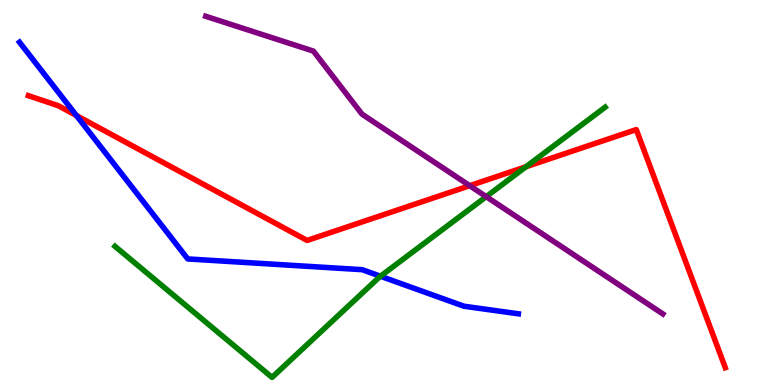[{'lines': ['blue', 'red'], 'intersections': [{'x': 0.986, 'y': 7.0}]}, {'lines': ['green', 'red'], 'intersections': [{'x': 6.79, 'y': 5.67}]}, {'lines': ['purple', 'red'], 'intersections': [{'x': 6.06, 'y': 5.18}]}, {'lines': ['blue', 'green'], 'intersections': [{'x': 4.91, 'y': 2.83}]}, {'lines': ['blue', 'purple'], 'intersections': []}, {'lines': ['green', 'purple'], 'intersections': [{'x': 6.27, 'y': 4.89}]}]